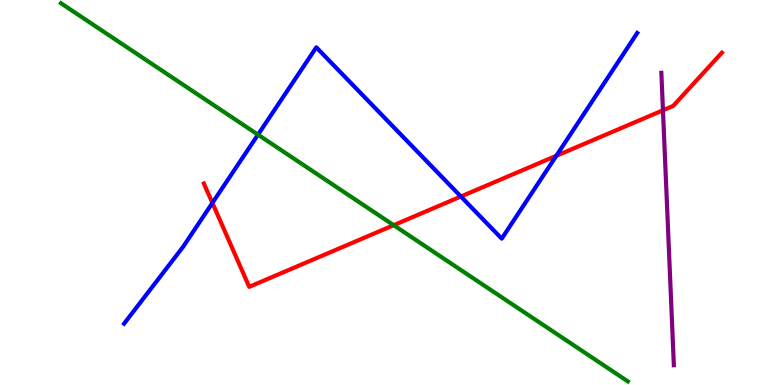[{'lines': ['blue', 'red'], 'intersections': [{'x': 2.74, 'y': 4.73}, {'x': 5.95, 'y': 4.9}, {'x': 7.18, 'y': 5.95}]}, {'lines': ['green', 'red'], 'intersections': [{'x': 5.08, 'y': 4.15}]}, {'lines': ['purple', 'red'], 'intersections': [{'x': 8.55, 'y': 7.14}]}, {'lines': ['blue', 'green'], 'intersections': [{'x': 3.33, 'y': 6.5}]}, {'lines': ['blue', 'purple'], 'intersections': []}, {'lines': ['green', 'purple'], 'intersections': []}]